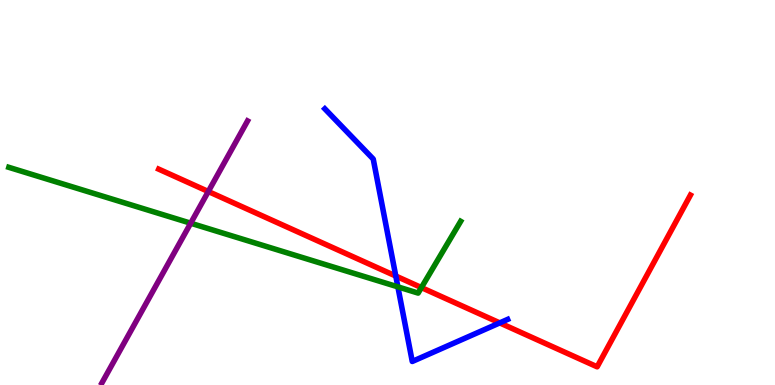[{'lines': ['blue', 'red'], 'intersections': [{'x': 5.11, 'y': 2.83}, {'x': 6.45, 'y': 1.61}]}, {'lines': ['green', 'red'], 'intersections': [{'x': 5.44, 'y': 2.53}]}, {'lines': ['purple', 'red'], 'intersections': [{'x': 2.69, 'y': 5.03}]}, {'lines': ['blue', 'green'], 'intersections': [{'x': 5.13, 'y': 2.55}]}, {'lines': ['blue', 'purple'], 'intersections': []}, {'lines': ['green', 'purple'], 'intersections': [{'x': 2.46, 'y': 4.2}]}]